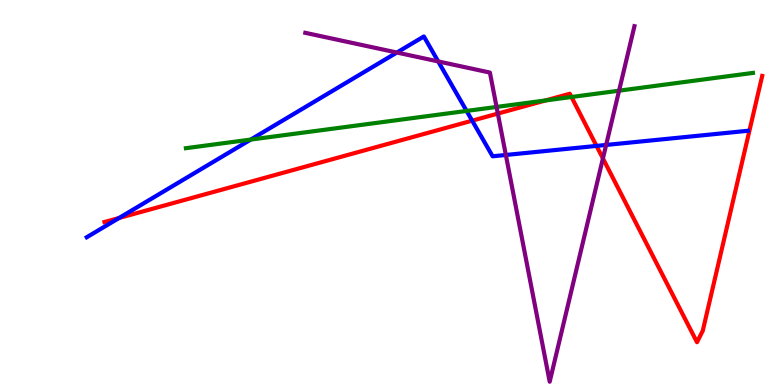[{'lines': ['blue', 'red'], 'intersections': [{'x': 1.54, 'y': 4.34}, {'x': 6.09, 'y': 6.87}, {'x': 7.7, 'y': 6.21}]}, {'lines': ['green', 'red'], 'intersections': [{'x': 7.04, 'y': 7.39}, {'x': 7.37, 'y': 7.48}]}, {'lines': ['purple', 'red'], 'intersections': [{'x': 6.42, 'y': 7.05}, {'x': 7.78, 'y': 5.89}]}, {'lines': ['blue', 'green'], 'intersections': [{'x': 3.24, 'y': 6.37}, {'x': 6.02, 'y': 7.12}]}, {'lines': ['blue', 'purple'], 'intersections': [{'x': 5.12, 'y': 8.64}, {'x': 5.65, 'y': 8.4}, {'x': 6.53, 'y': 5.97}, {'x': 7.82, 'y': 6.24}]}, {'lines': ['green', 'purple'], 'intersections': [{'x': 6.41, 'y': 7.22}, {'x': 7.99, 'y': 7.64}]}]